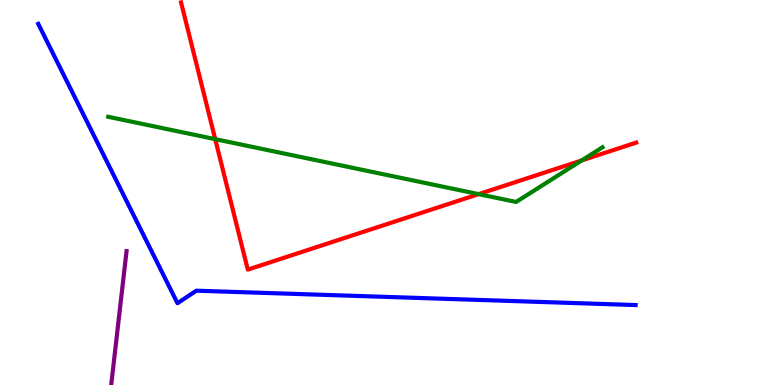[{'lines': ['blue', 'red'], 'intersections': []}, {'lines': ['green', 'red'], 'intersections': [{'x': 2.78, 'y': 6.39}, {'x': 6.18, 'y': 4.96}, {'x': 7.51, 'y': 5.83}]}, {'lines': ['purple', 'red'], 'intersections': []}, {'lines': ['blue', 'green'], 'intersections': []}, {'lines': ['blue', 'purple'], 'intersections': []}, {'lines': ['green', 'purple'], 'intersections': []}]